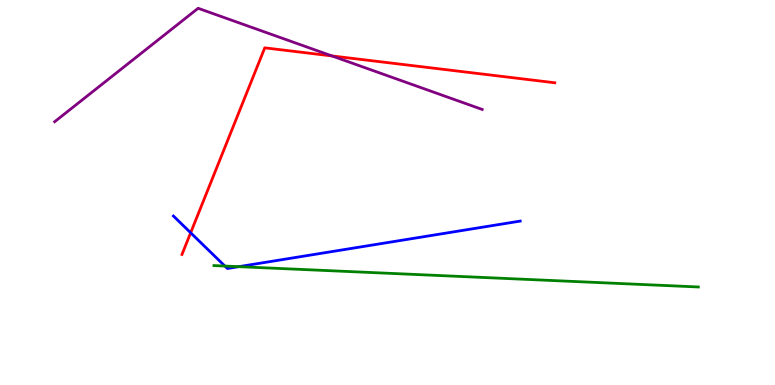[{'lines': ['blue', 'red'], 'intersections': [{'x': 2.46, 'y': 3.95}]}, {'lines': ['green', 'red'], 'intersections': []}, {'lines': ['purple', 'red'], 'intersections': [{'x': 4.28, 'y': 8.55}]}, {'lines': ['blue', 'green'], 'intersections': [{'x': 2.9, 'y': 3.09}, {'x': 3.08, 'y': 3.07}]}, {'lines': ['blue', 'purple'], 'intersections': []}, {'lines': ['green', 'purple'], 'intersections': []}]